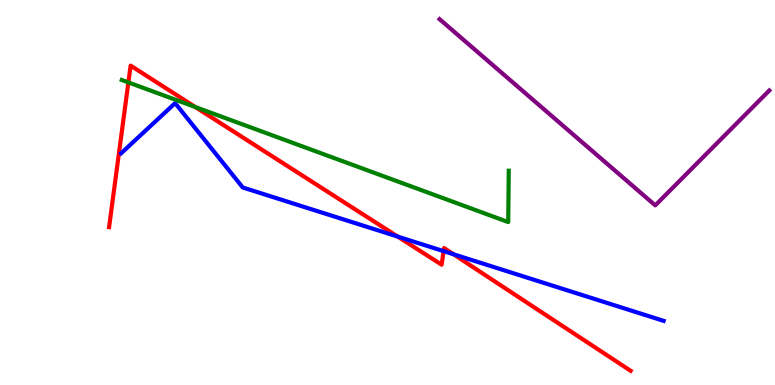[{'lines': ['blue', 'red'], 'intersections': [{'x': 5.13, 'y': 3.85}, {'x': 5.72, 'y': 3.48}, {'x': 5.85, 'y': 3.4}]}, {'lines': ['green', 'red'], 'intersections': [{'x': 1.66, 'y': 7.86}, {'x': 2.52, 'y': 7.22}]}, {'lines': ['purple', 'red'], 'intersections': []}, {'lines': ['blue', 'green'], 'intersections': []}, {'lines': ['blue', 'purple'], 'intersections': []}, {'lines': ['green', 'purple'], 'intersections': []}]